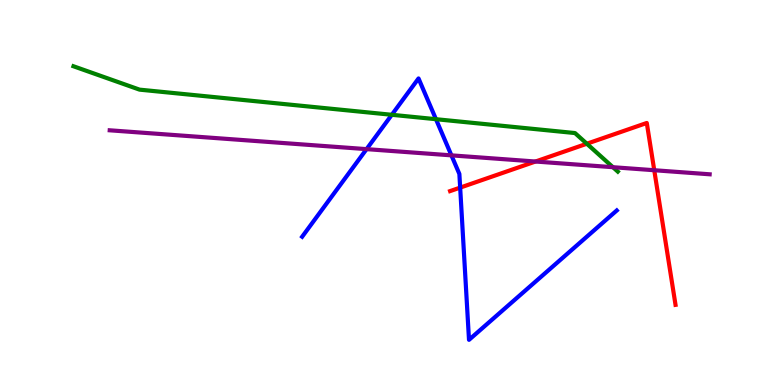[{'lines': ['blue', 'red'], 'intersections': [{'x': 5.94, 'y': 5.13}]}, {'lines': ['green', 'red'], 'intersections': [{'x': 7.57, 'y': 6.27}]}, {'lines': ['purple', 'red'], 'intersections': [{'x': 6.91, 'y': 5.8}, {'x': 8.44, 'y': 5.58}]}, {'lines': ['blue', 'green'], 'intersections': [{'x': 5.06, 'y': 7.02}, {'x': 5.63, 'y': 6.9}]}, {'lines': ['blue', 'purple'], 'intersections': [{'x': 4.73, 'y': 6.13}, {'x': 5.82, 'y': 5.96}]}, {'lines': ['green', 'purple'], 'intersections': [{'x': 7.91, 'y': 5.66}]}]